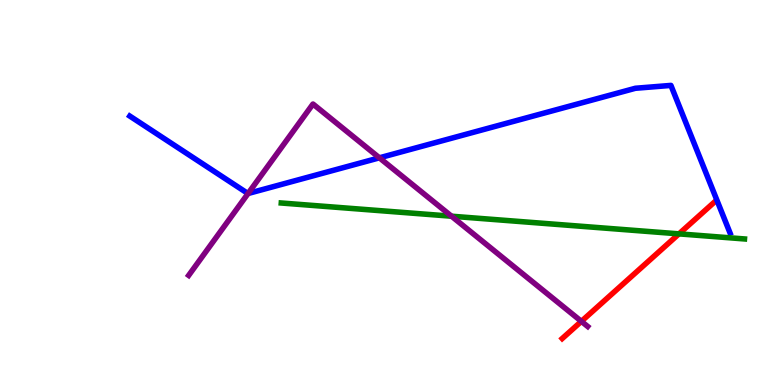[{'lines': ['blue', 'red'], 'intersections': []}, {'lines': ['green', 'red'], 'intersections': [{'x': 8.76, 'y': 3.93}]}, {'lines': ['purple', 'red'], 'intersections': [{'x': 7.5, 'y': 1.65}]}, {'lines': ['blue', 'green'], 'intersections': []}, {'lines': ['blue', 'purple'], 'intersections': [{'x': 3.2, 'y': 4.97}, {'x': 4.9, 'y': 5.9}]}, {'lines': ['green', 'purple'], 'intersections': [{'x': 5.83, 'y': 4.38}]}]